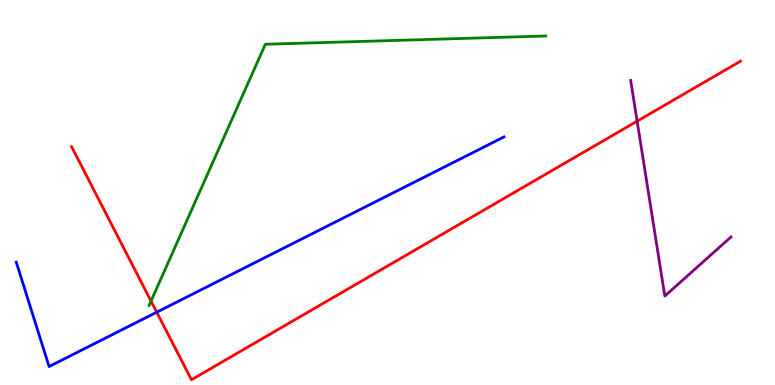[{'lines': ['blue', 'red'], 'intersections': [{'x': 2.02, 'y': 1.89}]}, {'lines': ['green', 'red'], 'intersections': [{'x': 1.95, 'y': 2.18}]}, {'lines': ['purple', 'red'], 'intersections': [{'x': 8.22, 'y': 6.85}]}, {'lines': ['blue', 'green'], 'intersections': []}, {'lines': ['blue', 'purple'], 'intersections': []}, {'lines': ['green', 'purple'], 'intersections': []}]